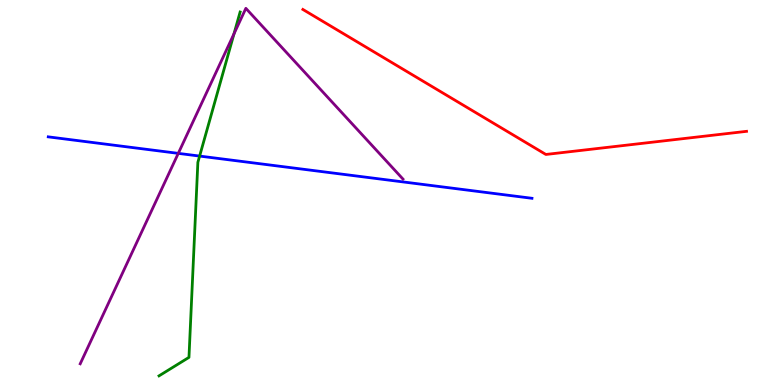[{'lines': ['blue', 'red'], 'intersections': []}, {'lines': ['green', 'red'], 'intersections': []}, {'lines': ['purple', 'red'], 'intersections': []}, {'lines': ['blue', 'green'], 'intersections': [{'x': 2.58, 'y': 5.95}]}, {'lines': ['blue', 'purple'], 'intersections': [{'x': 2.3, 'y': 6.02}]}, {'lines': ['green', 'purple'], 'intersections': [{'x': 3.02, 'y': 9.12}]}]